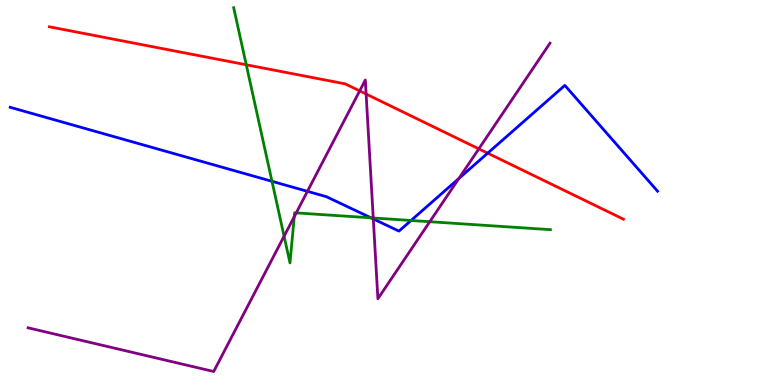[{'lines': ['blue', 'red'], 'intersections': [{'x': 6.29, 'y': 6.02}]}, {'lines': ['green', 'red'], 'intersections': [{'x': 3.18, 'y': 8.32}]}, {'lines': ['purple', 'red'], 'intersections': [{'x': 4.64, 'y': 7.64}, {'x': 4.72, 'y': 7.56}, {'x': 6.18, 'y': 6.13}]}, {'lines': ['blue', 'green'], 'intersections': [{'x': 3.51, 'y': 5.29}, {'x': 4.79, 'y': 4.34}, {'x': 5.3, 'y': 4.27}]}, {'lines': ['blue', 'purple'], 'intersections': [{'x': 3.97, 'y': 5.03}, {'x': 4.82, 'y': 4.31}, {'x': 5.92, 'y': 5.36}]}, {'lines': ['green', 'purple'], 'intersections': [{'x': 3.67, 'y': 3.87}, {'x': 3.8, 'y': 4.37}, {'x': 3.82, 'y': 4.47}, {'x': 4.82, 'y': 4.34}, {'x': 5.55, 'y': 4.24}]}]